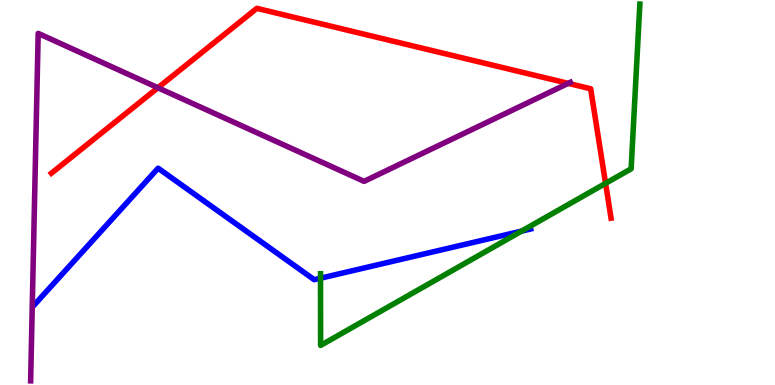[{'lines': ['blue', 'red'], 'intersections': []}, {'lines': ['green', 'red'], 'intersections': [{'x': 7.81, 'y': 5.24}]}, {'lines': ['purple', 'red'], 'intersections': [{'x': 2.04, 'y': 7.72}, {'x': 7.33, 'y': 7.83}]}, {'lines': ['blue', 'green'], 'intersections': [{'x': 4.14, 'y': 2.77}, {'x': 6.73, 'y': 4.0}]}, {'lines': ['blue', 'purple'], 'intersections': []}, {'lines': ['green', 'purple'], 'intersections': []}]